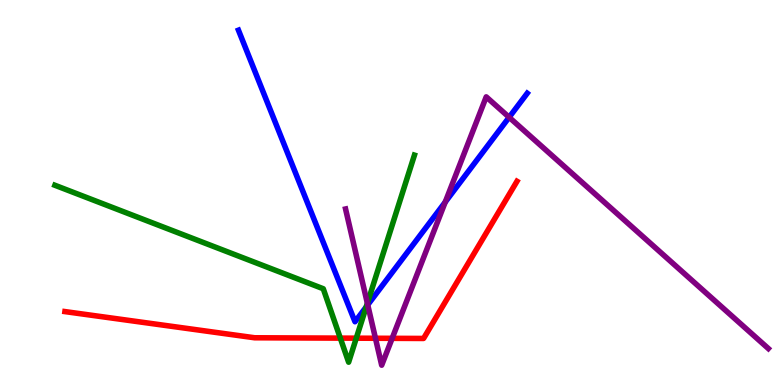[{'lines': ['blue', 'red'], 'intersections': []}, {'lines': ['green', 'red'], 'intersections': [{'x': 4.39, 'y': 1.22}, {'x': 4.6, 'y': 1.22}]}, {'lines': ['purple', 'red'], 'intersections': [{'x': 4.84, 'y': 1.21}, {'x': 5.06, 'y': 1.21}]}, {'lines': ['blue', 'green'], 'intersections': [{'x': 4.73, 'y': 2.03}]}, {'lines': ['blue', 'purple'], 'intersections': [{'x': 4.74, 'y': 2.08}, {'x': 5.75, 'y': 4.75}, {'x': 6.57, 'y': 6.95}]}, {'lines': ['green', 'purple'], 'intersections': [{'x': 4.74, 'y': 2.12}]}]